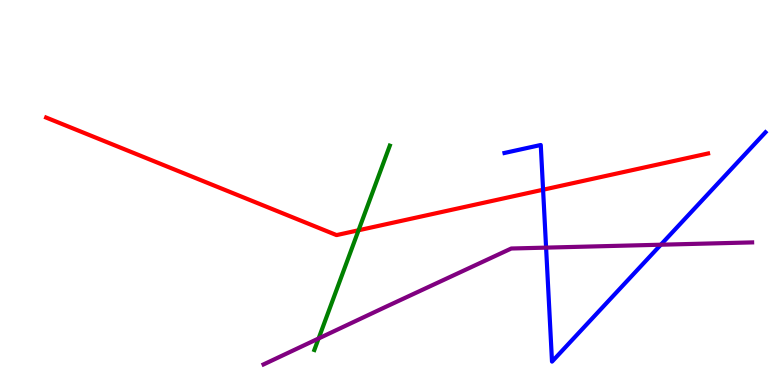[{'lines': ['blue', 'red'], 'intersections': [{'x': 7.01, 'y': 5.07}]}, {'lines': ['green', 'red'], 'intersections': [{'x': 4.63, 'y': 4.02}]}, {'lines': ['purple', 'red'], 'intersections': []}, {'lines': ['blue', 'green'], 'intersections': []}, {'lines': ['blue', 'purple'], 'intersections': [{'x': 7.05, 'y': 3.57}, {'x': 8.53, 'y': 3.64}]}, {'lines': ['green', 'purple'], 'intersections': [{'x': 4.11, 'y': 1.21}]}]